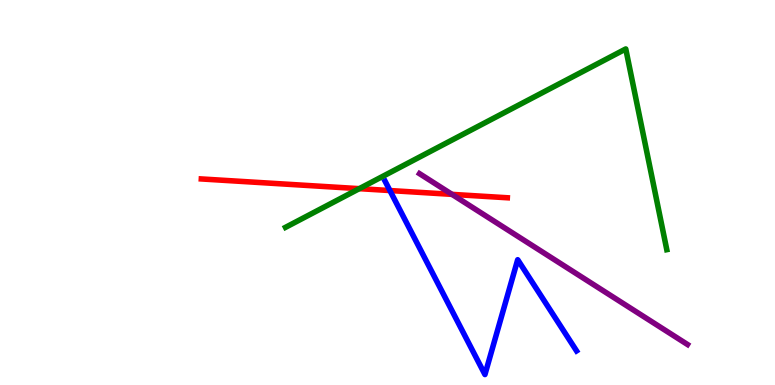[{'lines': ['blue', 'red'], 'intersections': [{'x': 5.03, 'y': 5.05}]}, {'lines': ['green', 'red'], 'intersections': [{'x': 4.64, 'y': 5.1}]}, {'lines': ['purple', 'red'], 'intersections': [{'x': 5.83, 'y': 4.95}]}, {'lines': ['blue', 'green'], 'intersections': []}, {'lines': ['blue', 'purple'], 'intersections': []}, {'lines': ['green', 'purple'], 'intersections': []}]